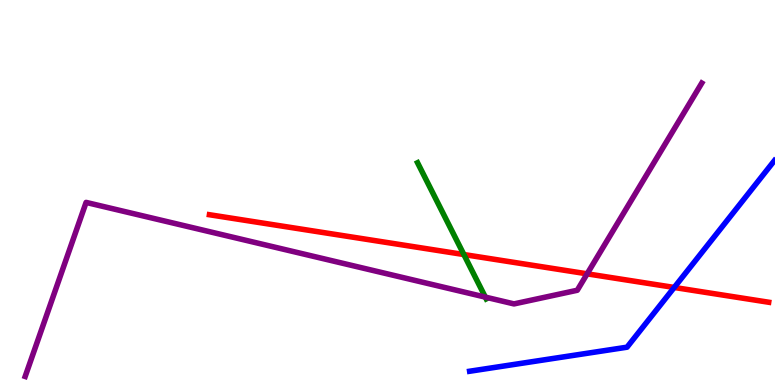[{'lines': ['blue', 'red'], 'intersections': [{'x': 8.7, 'y': 2.53}]}, {'lines': ['green', 'red'], 'intersections': [{'x': 5.99, 'y': 3.39}]}, {'lines': ['purple', 'red'], 'intersections': [{'x': 7.58, 'y': 2.89}]}, {'lines': ['blue', 'green'], 'intersections': []}, {'lines': ['blue', 'purple'], 'intersections': []}, {'lines': ['green', 'purple'], 'intersections': [{'x': 6.26, 'y': 2.28}]}]